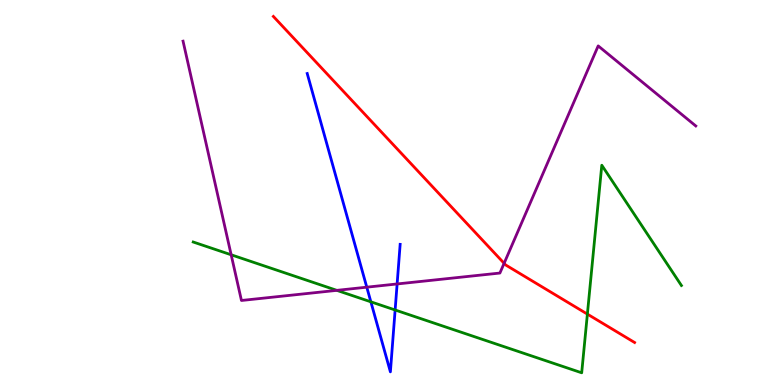[{'lines': ['blue', 'red'], 'intersections': []}, {'lines': ['green', 'red'], 'intersections': [{'x': 7.58, 'y': 1.84}]}, {'lines': ['purple', 'red'], 'intersections': [{'x': 6.5, 'y': 3.16}]}, {'lines': ['blue', 'green'], 'intersections': [{'x': 4.79, 'y': 2.16}, {'x': 5.1, 'y': 1.95}]}, {'lines': ['blue', 'purple'], 'intersections': [{'x': 4.73, 'y': 2.54}, {'x': 5.12, 'y': 2.62}]}, {'lines': ['green', 'purple'], 'intersections': [{'x': 2.98, 'y': 3.38}, {'x': 4.35, 'y': 2.46}]}]